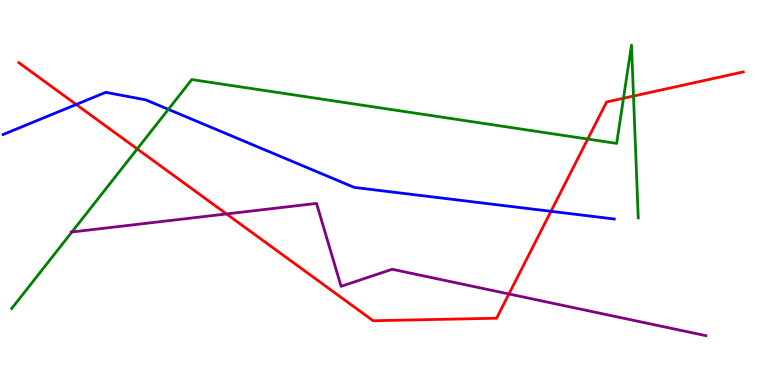[{'lines': ['blue', 'red'], 'intersections': [{'x': 0.983, 'y': 7.29}, {'x': 7.11, 'y': 4.51}]}, {'lines': ['green', 'red'], 'intersections': [{'x': 1.77, 'y': 6.13}, {'x': 7.58, 'y': 6.39}, {'x': 8.04, 'y': 7.45}, {'x': 8.17, 'y': 7.51}]}, {'lines': ['purple', 'red'], 'intersections': [{'x': 2.92, 'y': 4.44}, {'x': 6.57, 'y': 2.36}]}, {'lines': ['blue', 'green'], 'intersections': [{'x': 2.17, 'y': 7.16}]}, {'lines': ['blue', 'purple'], 'intersections': []}, {'lines': ['green', 'purple'], 'intersections': [{'x': 0.928, 'y': 3.97}]}]